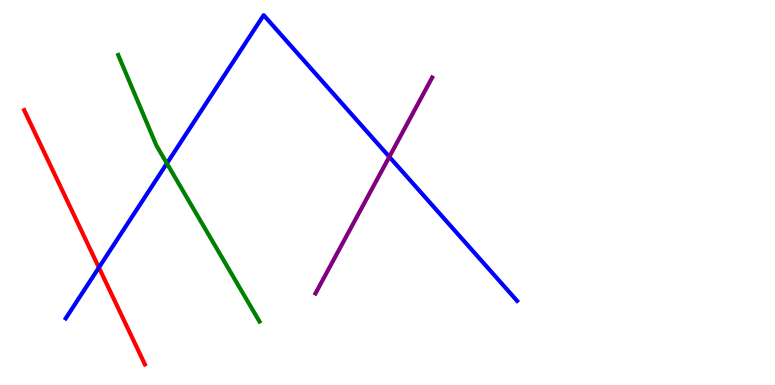[{'lines': ['blue', 'red'], 'intersections': [{'x': 1.28, 'y': 3.05}]}, {'lines': ['green', 'red'], 'intersections': []}, {'lines': ['purple', 'red'], 'intersections': []}, {'lines': ['blue', 'green'], 'intersections': [{'x': 2.15, 'y': 5.76}]}, {'lines': ['blue', 'purple'], 'intersections': [{'x': 5.02, 'y': 5.93}]}, {'lines': ['green', 'purple'], 'intersections': []}]